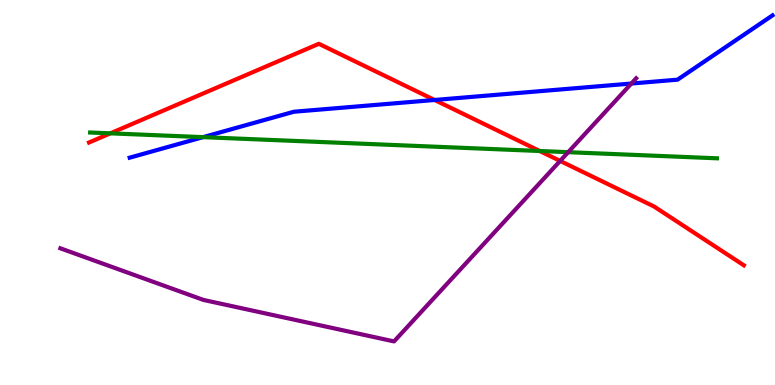[{'lines': ['blue', 'red'], 'intersections': [{'x': 5.61, 'y': 7.4}]}, {'lines': ['green', 'red'], 'intersections': [{'x': 1.42, 'y': 6.54}, {'x': 6.96, 'y': 6.08}]}, {'lines': ['purple', 'red'], 'intersections': [{'x': 7.23, 'y': 5.82}]}, {'lines': ['blue', 'green'], 'intersections': [{'x': 2.62, 'y': 6.44}]}, {'lines': ['blue', 'purple'], 'intersections': [{'x': 8.15, 'y': 7.83}]}, {'lines': ['green', 'purple'], 'intersections': [{'x': 7.33, 'y': 6.05}]}]